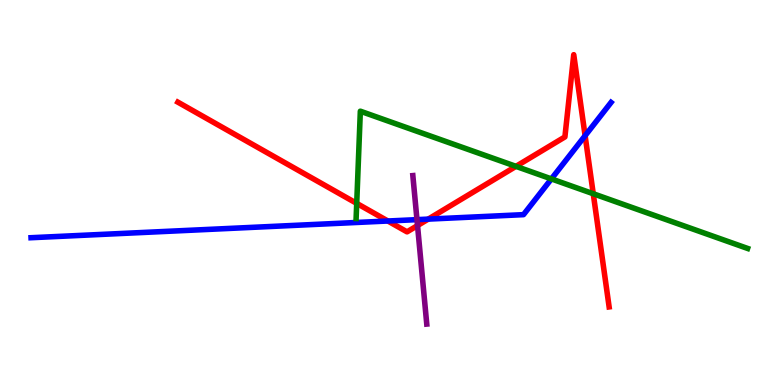[{'lines': ['blue', 'red'], 'intersections': [{'x': 5.0, 'y': 4.26}, {'x': 5.53, 'y': 4.31}, {'x': 7.55, 'y': 6.48}]}, {'lines': ['green', 'red'], 'intersections': [{'x': 4.6, 'y': 4.72}, {'x': 6.66, 'y': 5.68}, {'x': 7.65, 'y': 4.97}]}, {'lines': ['purple', 'red'], 'intersections': [{'x': 5.39, 'y': 4.14}]}, {'lines': ['blue', 'green'], 'intersections': [{'x': 7.11, 'y': 5.35}]}, {'lines': ['blue', 'purple'], 'intersections': [{'x': 5.38, 'y': 4.29}]}, {'lines': ['green', 'purple'], 'intersections': []}]